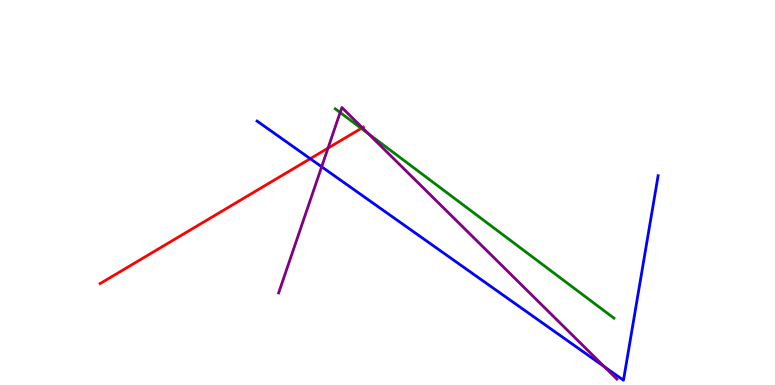[{'lines': ['blue', 'red'], 'intersections': [{'x': 4.0, 'y': 5.88}]}, {'lines': ['green', 'red'], 'intersections': [{'x': 4.66, 'y': 6.67}]}, {'lines': ['purple', 'red'], 'intersections': [{'x': 4.23, 'y': 6.15}, {'x': 4.68, 'y': 6.68}]}, {'lines': ['blue', 'green'], 'intersections': []}, {'lines': ['blue', 'purple'], 'intersections': [{'x': 4.15, 'y': 5.67}, {'x': 7.8, 'y': 0.473}]}, {'lines': ['green', 'purple'], 'intersections': [{'x': 4.39, 'y': 7.08}, {'x': 4.75, 'y': 6.53}]}]